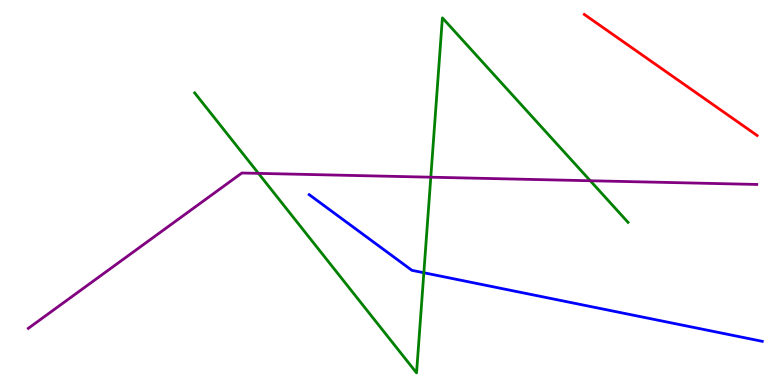[{'lines': ['blue', 'red'], 'intersections': []}, {'lines': ['green', 'red'], 'intersections': []}, {'lines': ['purple', 'red'], 'intersections': []}, {'lines': ['blue', 'green'], 'intersections': [{'x': 5.47, 'y': 2.92}]}, {'lines': ['blue', 'purple'], 'intersections': []}, {'lines': ['green', 'purple'], 'intersections': [{'x': 3.33, 'y': 5.5}, {'x': 5.56, 'y': 5.4}, {'x': 7.62, 'y': 5.31}]}]